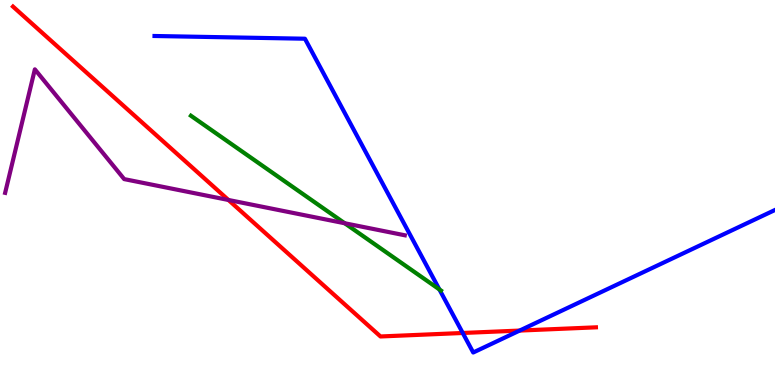[{'lines': ['blue', 'red'], 'intersections': [{'x': 5.97, 'y': 1.35}, {'x': 6.71, 'y': 1.41}]}, {'lines': ['green', 'red'], 'intersections': []}, {'lines': ['purple', 'red'], 'intersections': [{'x': 2.95, 'y': 4.81}]}, {'lines': ['blue', 'green'], 'intersections': [{'x': 5.67, 'y': 2.48}]}, {'lines': ['blue', 'purple'], 'intersections': []}, {'lines': ['green', 'purple'], 'intersections': [{'x': 4.45, 'y': 4.2}]}]